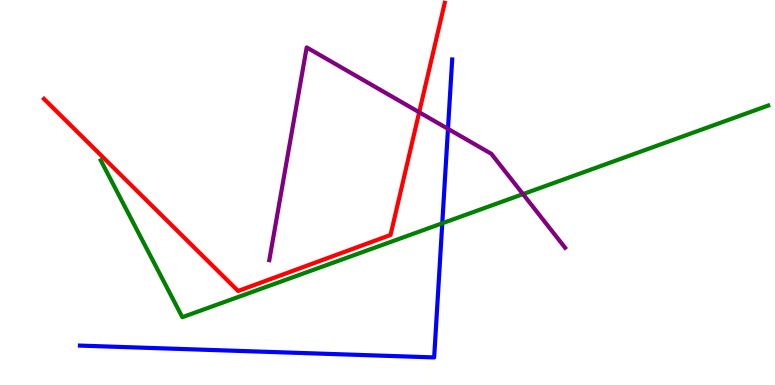[{'lines': ['blue', 'red'], 'intersections': []}, {'lines': ['green', 'red'], 'intersections': []}, {'lines': ['purple', 'red'], 'intersections': [{'x': 5.41, 'y': 7.08}]}, {'lines': ['blue', 'green'], 'intersections': [{'x': 5.71, 'y': 4.2}]}, {'lines': ['blue', 'purple'], 'intersections': [{'x': 5.78, 'y': 6.65}]}, {'lines': ['green', 'purple'], 'intersections': [{'x': 6.75, 'y': 4.96}]}]